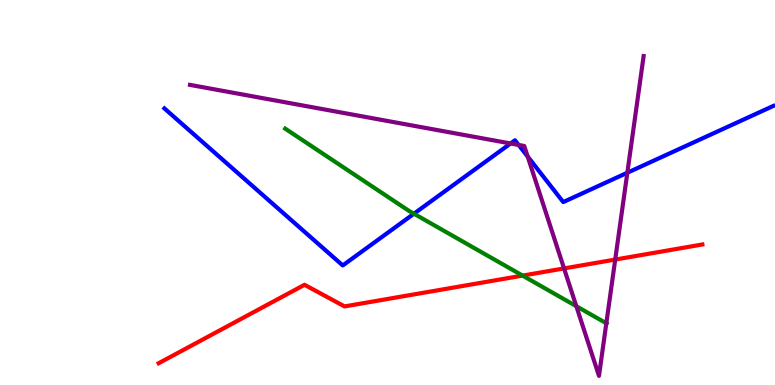[{'lines': ['blue', 'red'], 'intersections': []}, {'lines': ['green', 'red'], 'intersections': [{'x': 6.74, 'y': 2.84}]}, {'lines': ['purple', 'red'], 'intersections': [{'x': 7.28, 'y': 3.03}, {'x': 7.94, 'y': 3.26}]}, {'lines': ['blue', 'green'], 'intersections': [{'x': 5.34, 'y': 4.45}]}, {'lines': ['blue', 'purple'], 'intersections': [{'x': 6.59, 'y': 6.27}, {'x': 6.69, 'y': 6.24}, {'x': 6.81, 'y': 5.93}, {'x': 8.09, 'y': 5.51}]}, {'lines': ['green', 'purple'], 'intersections': [{'x': 7.44, 'y': 2.05}, {'x': 7.82, 'y': 1.6}]}]